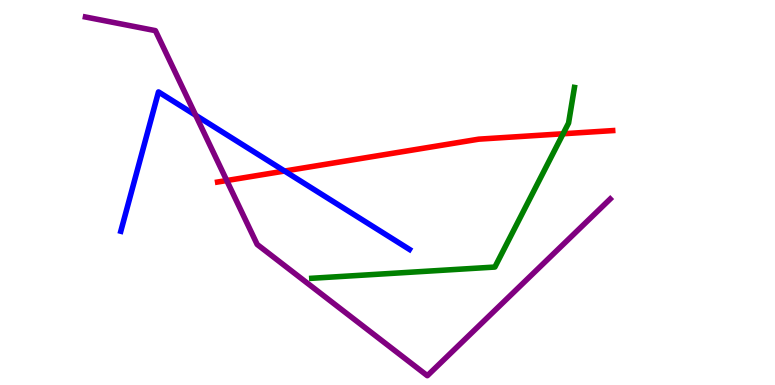[{'lines': ['blue', 'red'], 'intersections': [{'x': 3.67, 'y': 5.56}]}, {'lines': ['green', 'red'], 'intersections': [{'x': 7.27, 'y': 6.53}]}, {'lines': ['purple', 'red'], 'intersections': [{'x': 2.93, 'y': 5.31}]}, {'lines': ['blue', 'green'], 'intersections': []}, {'lines': ['blue', 'purple'], 'intersections': [{'x': 2.52, 'y': 7.01}]}, {'lines': ['green', 'purple'], 'intersections': []}]